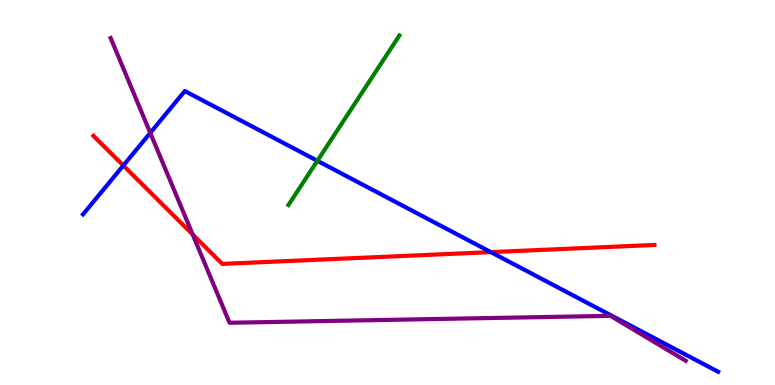[{'lines': ['blue', 'red'], 'intersections': [{'x': 1.59, 'y': 5.7}, {'x': 6.33, 'y': 3.45}]}, {'lines': ['green', 'red'], 'intersections': []}, {'lines': ['purple', 'red'], 'intersections': [{'x': 2.49, 'y': 3.91}]}, {'lines': ['blue', 'green'], 'intersections': [{'x': 4.1, 'y': 5.82}]}, {'lines': ['blue', 'purple'], 'intersections': [{'x': 1.94, 'y': 6.55}]}, {'lines': ['green', 'purple'], 'intersections': []}]